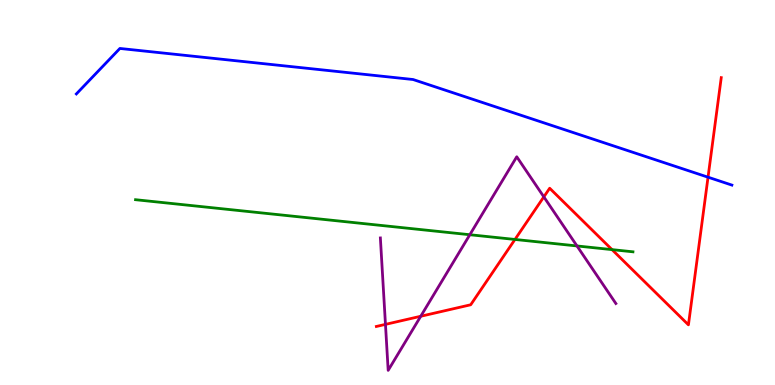[{'lines': ['blue', 'red'], 'intersections': [{'x': 9.14, 'y': 5.4}]}, {'lines': ['green', 'red'], 'intersections': [{'x': 6.64, 'y': 3.78}, {'x': 7.9, 'y': 3.52}]}, {'lines': ['purple', 'red'], 'intersections': [{'x': 4.97, 'y': 1.57}, {'x': 5.43, 'y': 1.79}, {'x': 7.02, 'y': 4.89}]}, {'lines': ['blue', 'green'], 'intersections': []}, {'lines': ['blue', 'purple'], 'intersections': []}, {'lines': ['green', 'purple'], 'intersections': [{'x': 6.06, 'y': 3.9}, {'x': 7.44, 'y': 3.61}]}]